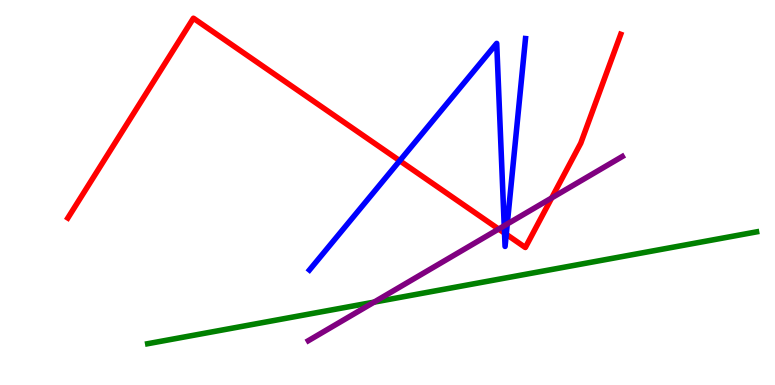[{'lines': ['blue', 'red'], 'intersections': [{'x': 5.16, 'y': 5.82}, {'x': 6.51, 'y': 3.95}, {'x': 6.53, 'y': 3.91}]}, {'lines': ['green', 'red'], 'intersections': []}, {'lines': ['purple', 'red'], 'intersections': [{'x': 6.43, 'y': 4.05}, {'x': 7.12, 'y': 4.86}]}, {'lines': ['blue', 'green'], 'intersections': []}, {'lines': ['blue', 'purple'], 'intersections': [{'x': 6.51, 'y': 4.14}, {'x': 6.55, 'y': 4.18}]}, {'lines': ['green', 'purple'], 'intersections': [{'x': 4.83, 'y': 2.15}]}]